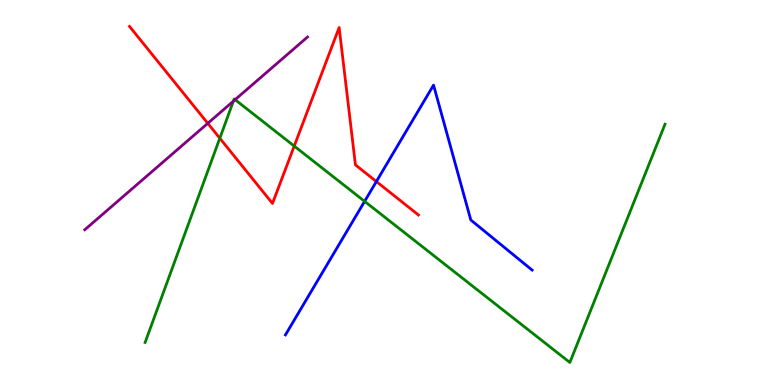[{'lines': ['blue', 'red'], 'intersections': [{'x': 4.86, 'y': 5.28}]}, {'lines': ['green', 'red'], 'intersections': [{'x': 2.84, 'y': 6.41}, {'x': 3.8, 'y': 6.21}]}, {'lines': ['purple', 'red'], 'intersections': [{'x': 2.68, 'y': 6.8}]}, {'lines': ['blue', 'green'], 'intersections': [{'x': 4.7, 'y': 4.77}]}, {'lines': ['blue', 'purple'], 'intersections': []}, {'lines': ['green', 'purple'], 'intersections': [{'x': 3.01, 'y': 7.37}, {'x': 3.03, 'y': 7.41}]}]